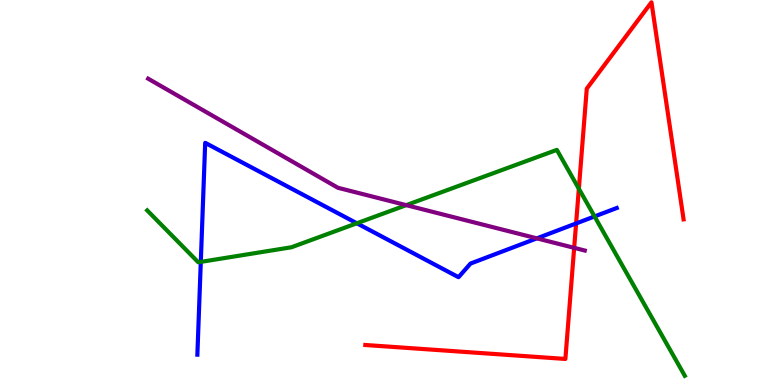[{'lines': ['blue', 'red'], 'intersections': [{'x': 7.43, 'y': 4.2}]}, {'lines': ['green', 'red'], 'intersections': [{'x': 7.47, 'y': 5.1}]}, {'lines': ['purple', 'red'], 'intersections': [{'x': 7.41, 'y': 3.56}]}, {'lines': ['blue', 'green'], 'intersections': [{'x': 2.59, 'y': 3.2}, {'x': 4.6, 'y': 4.2}, {'x': 7.67, 'y': 4.38}]}, {'lines': ['blue', 'purple'], 'intersections': [{'x': 6.93, 'y': 3.81}]}, {'lines': ['green', 'purple'], 'intersections': [{'x': 5.24, 'y': 4.67}]}]